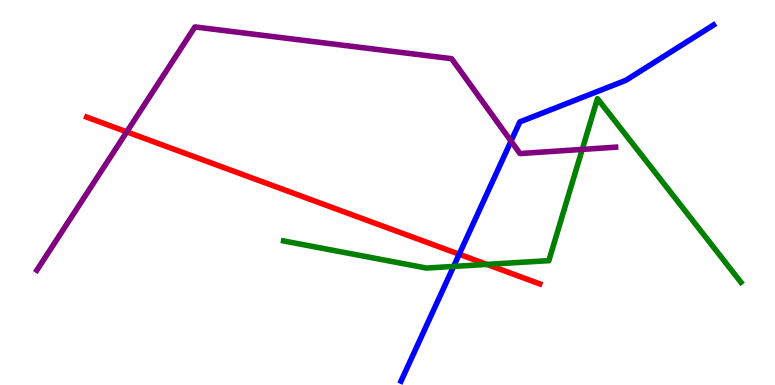[{'lines': ['blue', 'red'], 'intersections': [{'x': 5.93, 'y': 3.4}]}, {'lines': ['green', 'red'], 'intersections': [{'x': 6.28, 'y': 3.13}]}, {'lines': ['purple', 'red'], 'intersections': [{'x': 1.64, 'y': 6.58}]}, {'lines': ['blue', 'green'], 'intersections': [{'x': 5.85, 'y': 3.08}]}, {'lines': ['blue', 'purple'], 'intersections': [{'x': 6.59, 'y': 6.33}]}, {'lines': ['green', 'purple'], 'intersections': [{'x': 7.51, 'y': 6.12}]}]